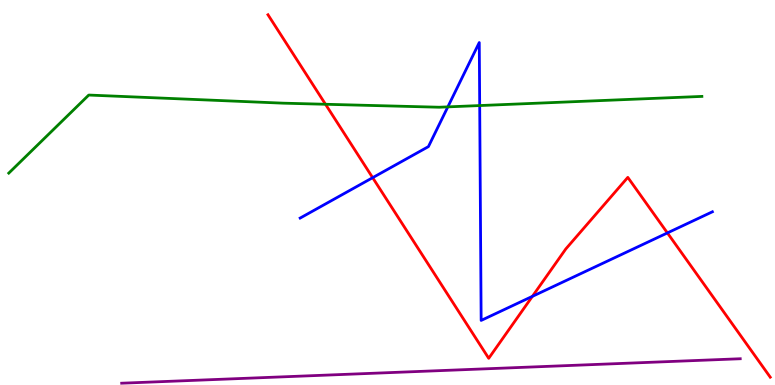[{'lines': ['blue', 'red'], 'intersections': [{'x': 4.81, 'y': 5.39}, {'x': 6.87, 'y': 2.3}, {'x': 8.61, 'y': 3.95}]}, {'lines': ['green', 'red'], 'intersections': [{'x': 4.2, 'y': 7.29}]}, {'lines': ['purple', 'red'], 'intersections': []}, {'lines': ['blue', 'green'], 'intersections': [{'x': 5.78, 'y': 7.22}, {'x': 6.19, 'y': 7.26}]}, {'lines': ['blue', 'purple'], 'intersections': []}, {'lines': ['green', 'purple'], 'intersections': []}]